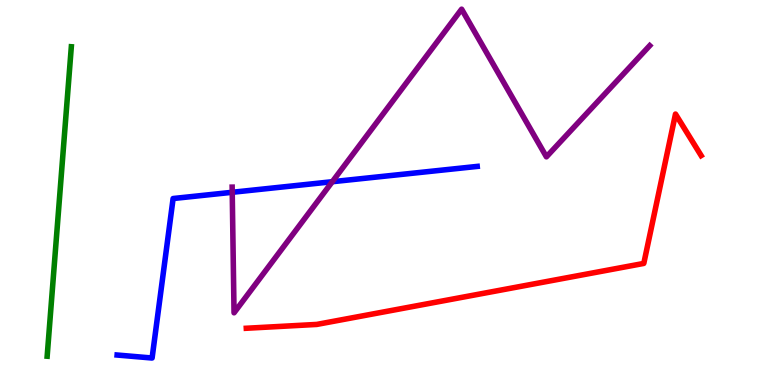[{'lines': ['blue', 'red'], 'intersections': []}, {'lines': ['green', 'red'], 'intersections': []}, {'lines': ['purple', 'red'], 'intersections': []}, {'lines': ['blue', 'green'], 'intersections': []}, {'lines': ['blue', 'purple'], 'intersections': [{'x': 3.0, 'y': 5.01}, {'x': 4.29, 'y': 5.28}]}, {'lines': ['green', 'purple'], 'intersections': []}]